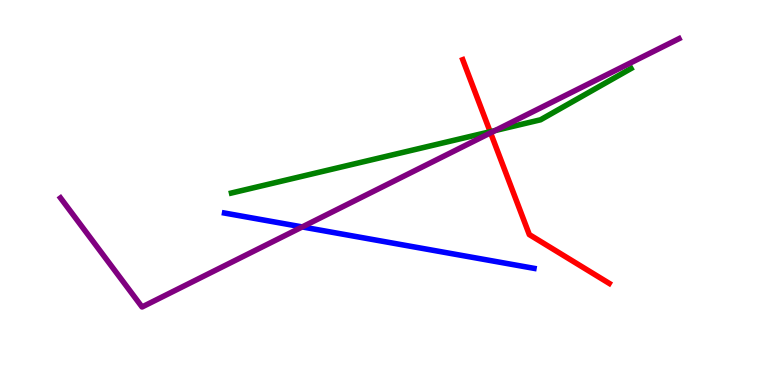[{'lines': ['blue', 'red'], 'intersections': []}, {'lines': ['green', 'red'], 'intersections': [{'x': 6.32, 'y': 6.58}]}, {'lines': ['purple', 'red'], 'intersections': [{'x': 6.33, 'y': 6.55}]}, {'lines': ['blue', 'green'], 'intersections': []}, {'lines': ['blue', 'purple'], 'intersections': [{'x': 3.9, 'y': 4.11}]}, {'lines': ['green', 'purple'], 'intersections': [{'x': 6.39, 'y': 6.61}]}]